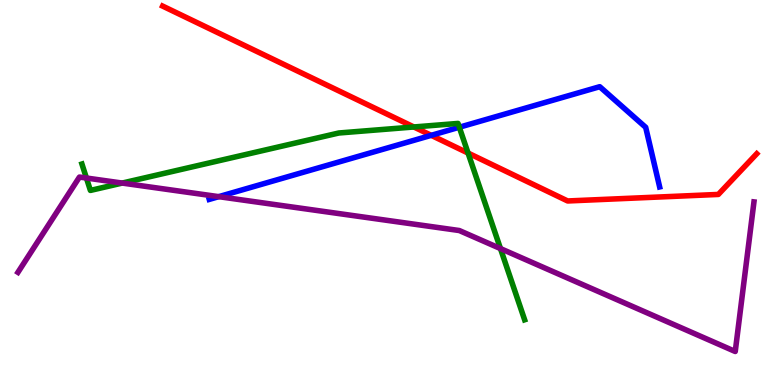[{'lines': ['blue', 'red'], 'intersections': [{'x': 5.56, 'y': 6.48}]}, {'lines': ['green', 'red'], 'intersections': [{'x': 5.34, 'y': 6.7}, {'x': 6.04, 'y': 6.02}]}, {'lines': ['purple', 'red'], 'intersections': []}, {'lines': ['blue', 'green'], 'intersections': [{'x': 5.93, 'y': 6.7}]}, {'lines': ['blue', 'purple'], 'intersections': [{'x': 2.82, 'y': 4.89}]}, {'lines': ['green', 'purple'], 'intersections': [{'x': 1.12, 'y': 5.38}, {'x': 1.58, 'y': 5.25}, {'x': 6.46, 'y': 3.54}]}]